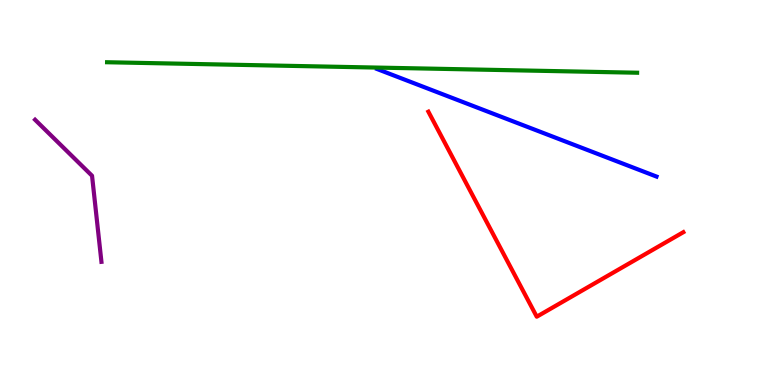[{'lines': ['blue', 'red'], 'intersections': []}, {'lines': ['green', 'red'], 'intersections': []}, {'lines': ['purple', 'red'], 'intersections': []}, {'lines': ['blue', 'green'], 'intersections': []}, {'lines': ['blue', 'purple'], 'intersections': []}, {'lines': ['green', 'purple'], 'intersections': []}]